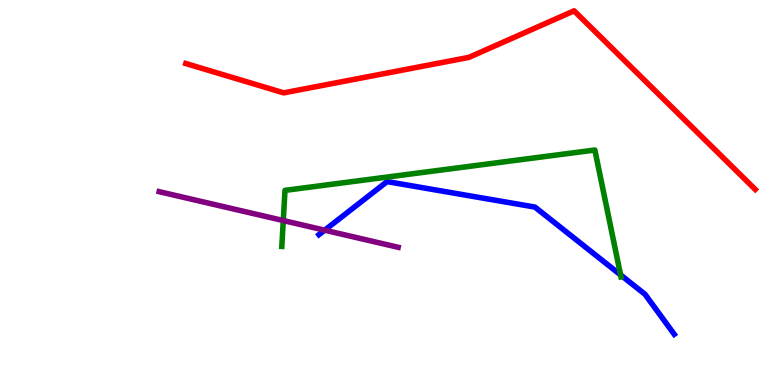[{'lines': ['blue', 'red'], 'intersections': []}, {'lines': ['green', 'red'], 'intersections': []}, {'lines': ['purple', 'red'], 'intersections': []}, {'lines': ['blue', 'green'], 'intersections': [{'x': 8.01, 'y': 2.86}]}, {'lines': ['blue', 'purple'], 'intersections': [{'x': 4.19, 'y': 4.02}]}, {'lines': ['green', 'purple'], 'intersections': [{'x': 3.66, 'y': 4.27}]}]